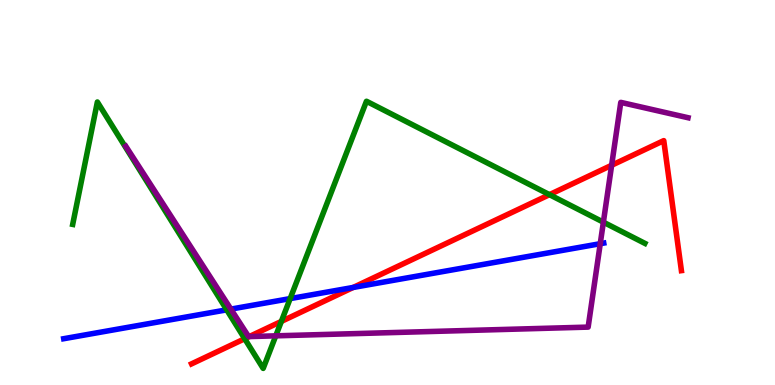[{'lines': ['blue', 'red'], 'intersections': [{'x': 4.56, 'y': 2.53}]}, {'lines': ['green', 'red'], 'intersections': [{'x': 3.16, 'y': 1.2}, {'x': 3.63, 'y': 1.65}, {'x': 7.09, 'y': 4.94}]}, {'lines': ['purple', 'red'], 'intersections': [{'x': 3.22, 'y': 1.26}, {'x': 7.89, 'y': 5.71}]}, {'lines': ['blue', 'green'], 'intersections': [{'x': 2.93, 'y': 1.95}, {'x': 3.74, 'y': 2.24}]}, {'lines': ['blue', 'purple'], 'intersections': [{'x': 2.98, 'y': 1.97}, {'x': 7.75, 'y': 3.67}]}, {'lines': ['green', 'purple'], 'intersections': [{'x': 3.56, 'y': 1.28}, {'x': 7.79, 'y': 4.23}]}]